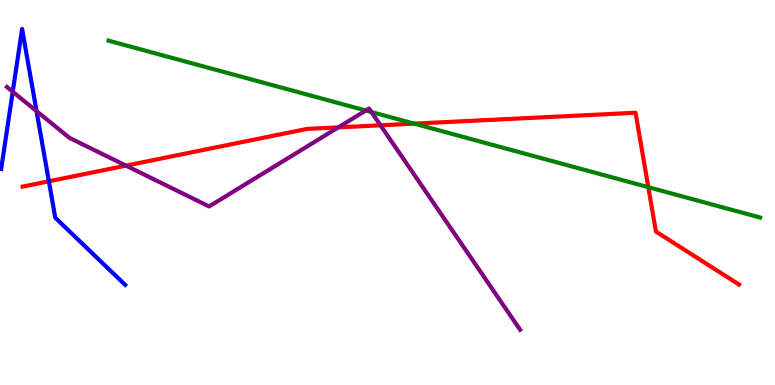[{'lines': ['blue', 'red'], 'intersections': [{'x': 0.631, 'y': 5.29}]}, {'lines': ['green', 'red'], 'intersections': [{'x': 5.34, 'y': 6.79}, {'x': 8.37, 'y': 5.14}]}, {'lines': ['purple', 'red'], 'intersections': [{'x': 1.63, 'y': 5.7}, {'x': 4.36, 'y': 6.69}, {'x': 4.91, 'y': 6.75}]}, {'lines': ['blue', 'green'], 'intersections': []}, {'lines': ['blue', 'purple'], 'intersections': [{'x': 0.164, 'y': 7.62}, {'x': 0.471, 'y': 7.11}]}, {'lines': ['green', 'purple'], 'intersections': [{'x': 4.72, 'y': 7.13}, {'x': 4.79, 'y': 7.09}]}]